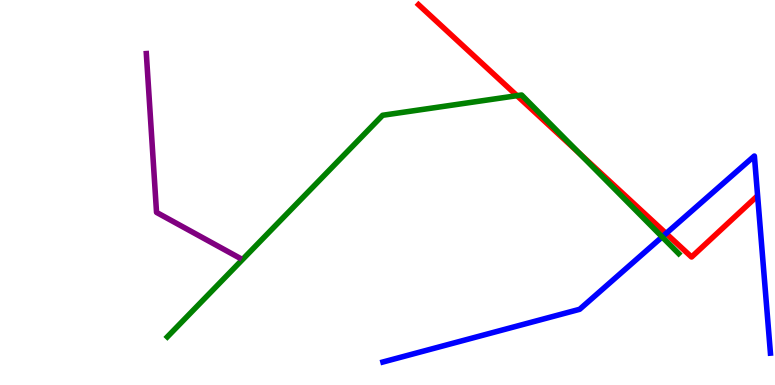[{'lines': ['blue', 'red'], 'intersections': [{'x': 8.59, 'y': 3.94}]}, {'lines': ['green', 'red'], 'intersections': [{'x': 6.67, 'y': 7.51}, {'x': 7.48, 'y': 6.02}]}, {'lines': ['purple', 'red'], 'intersections': []}, {'lines': ['blue', 'green'], 'intersections': [{'x': 8.54, 'y': 3.85}]}, {'lines': ['blue', 'purple'], 'intersections': []}, {'lines': ['green', 'purple'], 'intersections': []}]